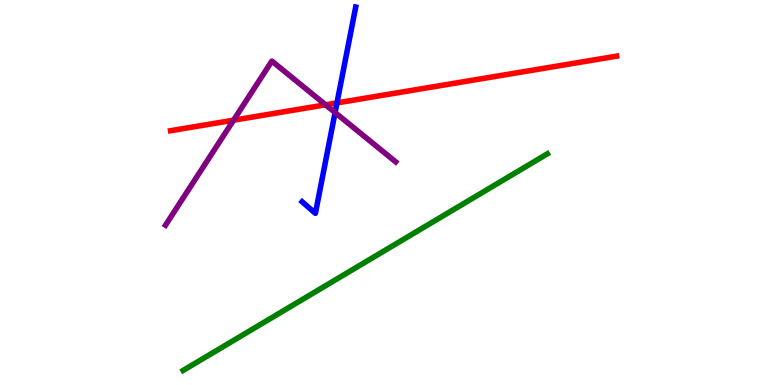[{'lines': ['blue', 'red'], 'intersections': [{'x': 4.35, 'y': 7.33}]}, {'lines': ['green', 'red'], 'intersections': []}, {'lines': ['purple', 'red'], 'intersections': [{'x': 3.01, 'y': 6.88}, {'x': 4.2, 'y': 7.28}]}, {'lines': ['blue', 'green'], 'intersections': []}, {'lines': ['blue', 'purple'], 'intersections': [{'x': 4.32, 'y': 7.08}]}, {'lines': ['green', 'purple'], 'intersections': []}]